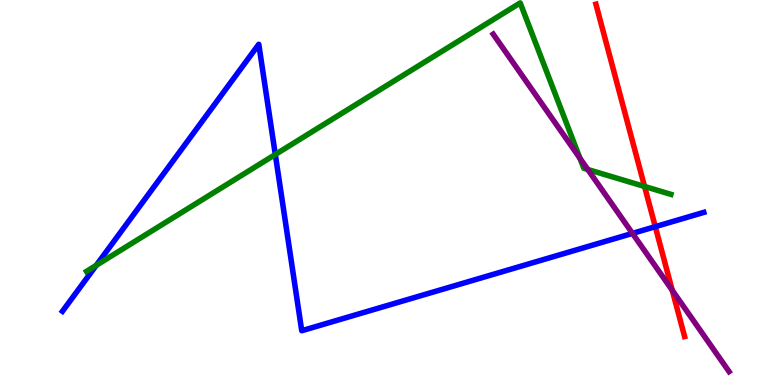[{'lines': ['blue', 'red'], 'intersections': [{'x': 8.46, 'y': 4.11}]}, {'lines': ['green', 'red'], 'intersections': [{'x': 8.32, 'y': 5.16}]}, {'lines': ['purple', 'red'], 'intersections': [{'x': 8.67, 'y': 2.46}]}, {'lines': ['blue', 'green'], 'intersections': [{'x': 1.24, 'y': 3.11}, {'x': 3.55, 'y': 5.99}]}, {'lines': ['blue', 'purple'], 'intersections': [{'x': 8.16, 'y': 3.94}]}, {'lines': ['green', 'purple'], 'intersections': [{'x': 7.48, 'y': 5.89}, {'x': 7.58, 'y': 5.6}]}]